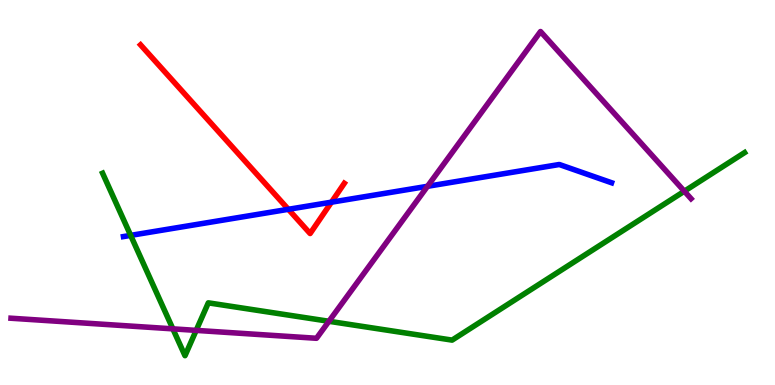[{'lines': ['blue', 'red'], 'intersections': [{'x': 3.72, 'y': 4.56}, {'x': 4.28, 'y': 4.75}]}, {'lines': ['green', 'red'], 'intersections': []}, {'lines': ['purple', 'red'], 'intersections': []}, {'lines': ['blue', 'green'], 'intersections': [{'x': 1.69, 'y': 3.89}]}, {'lines': ['blue', 'purple'], 'intersections': [{'x': 5.52, 'y': 5.16}]}, {'lines': ['green', 'purple'], 'intersections': [{'x': 2.23, 'y': 1.46}, {'x': 2.53, 'y': 1.42}, {'x': 4.24, 'y': 1.66}, {'x': 8.83, 'y': 5.03}]}]